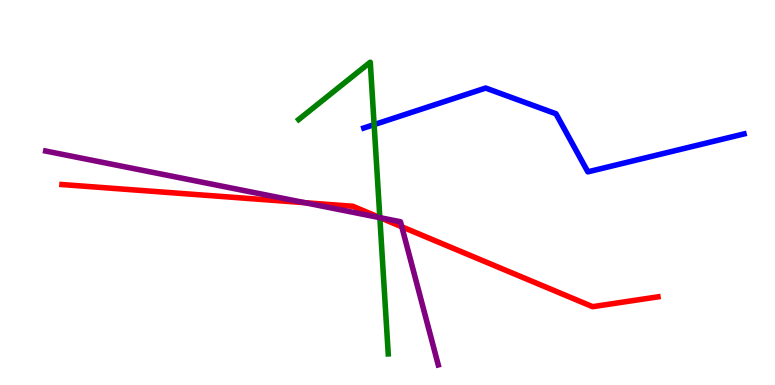[{'lines': ['blue', 'red'], 'intersections': []}, {'lines': ['green', 'red'], 'intersections': [{'x': 4.9, 'y': 4.35}]}, {'lines': ['purple', 'red'], 'intersections': [{'x': 3.93, 'y': 4.74}, {'x': 4.9, 'y': 4.35}, {'x': 5.18, 'y': 4.11}]}, {'lines': ['blue', 'green'], 'intersections': [{'x': 4.83, 'y': 6.76}]}, {'lines': ['blue', 'purple'], 'intersections': []}, {'lines': ['green', 'purple'], 'intersections': [{'x': 4.9, 'y': 4.35}]}]